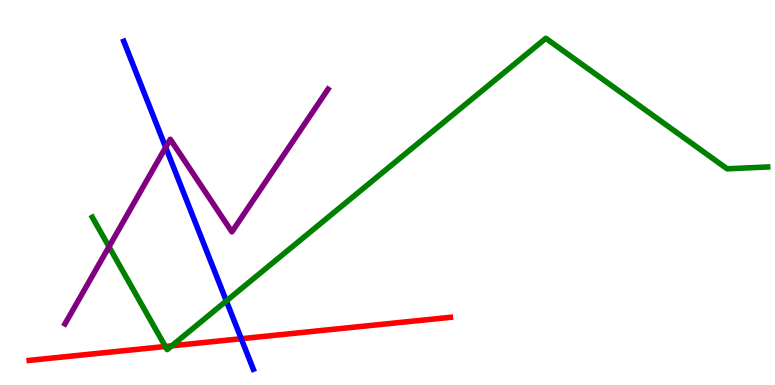[{'lines': ['blue', 'red'], 'intersections': [{'x': 3.11, 'y': 1.2}]}, {'lines': ['green', 'red'], 'intersections': [{'x': 2.13, 'y': 1.0}, {'x': 2.22, 'y': 1.02}]}, {'lines': ['purple', 'red'], 'intersections': []}, {'lines': ['blue', 'green'], 'intersections': [{'x': 2.92, 'y': 2.18}]}, {'lines': ['blue', 'purple'], 'intersections': [{'x': 2.14, 'y': 6.17}]}, {'lines': ['green', 'purple'], 'intersections': [{'x': 1.41, 'y': 3.59}]}]